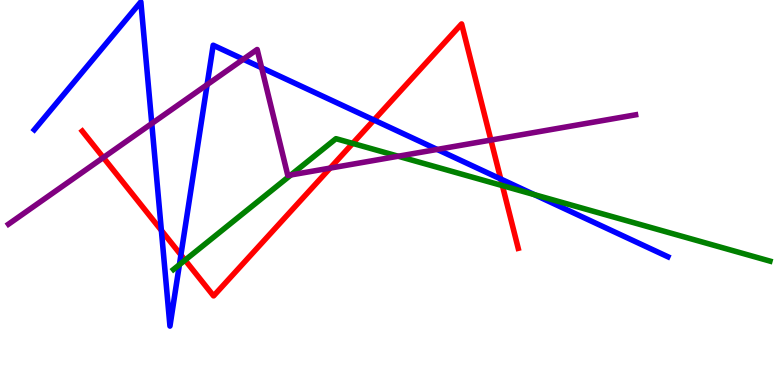[{'lines': ['blue', 'red'], 'intersections': [{'x': 2.08, 'y': 4.02}, {'x': 2.33, 'y': 3.38}, {'x': 4.83, 'y': 6.88}, {'x': 6.46, 'y': 5.35}]}, {'lines': ['green', 'red'], 'intersections': [{'x': 2.39, 'y': 3.24}, {'x': 4.55, 'y': 6.28}, {'x': 6.48, 'y': 5.18}]}, {'lines': ['purple', 'red'], 'intersections': [{'x': 1.33, 'y': 5.91}, {'x': 4.26, 'y': 5.63}, {'x': 6.33, 'y': 6.36}]}, {'lines': ['blue', 'green'], 'intersections': [{'x': 2.31, 'y': 3.13}, {'x': 6.89, 'y': 4.94}]}, {'lines': ['blue', 'purple'], 'intersections': [{'x': 1.96, 'y': 6.79}, {'x': 2.67, 'y': 7.8}, {'x': 3.14, 'y': 8.46}, {'x': 3.38, 'y': 8.24}, {'x': 5.64, 'y': 6.12}]}, {'lines': ['green', 'purple'], 'intersections': [{'x': 3.75, 'y': 5.46}, {'x': 5.14, 'y': 5.94}]}]